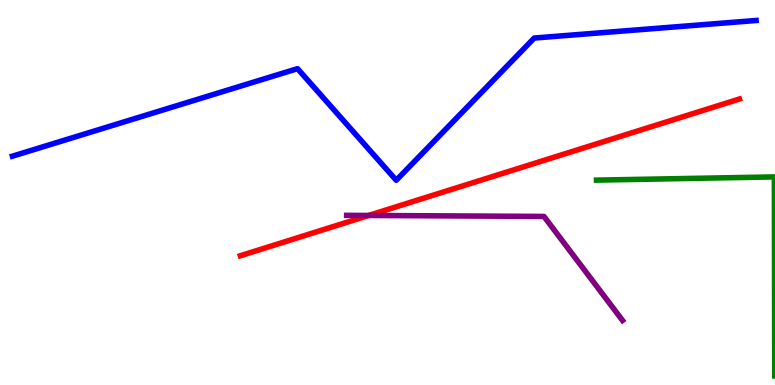[{'lines': ['blue', 'red'], 'intersections': []}, {'lines': ['green', 'red'], 'intersections': []}, {'lines': ['purple', 'red'], 'intersections': [{'x': 4.76, 'y': 4.4}]}, {'lines': ['blue', 'green'], 'intersections': []}, {'lines': ['blue', 'purple'], 'intersections': []}, {'lines': ['green', 'purple'], 'intersections': []}]